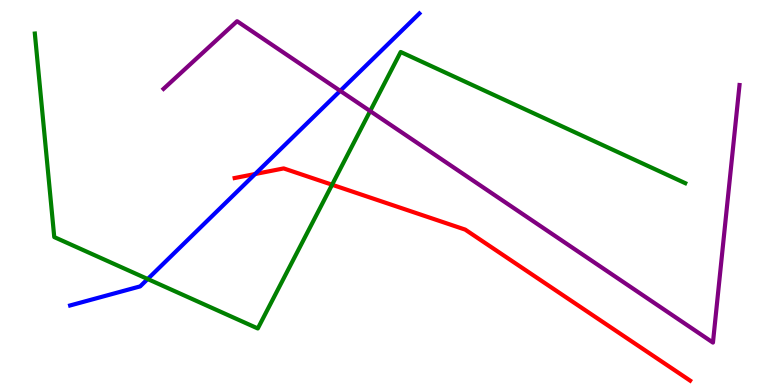[{'lines': ['blue', 'red'], 'intersections': [{'x': 3.29, 'y': 5.48}]}, {'lines': ['green', 'red'], 'intersections': [{'x': 4.28, 'y': 5.2}]}, {'lines': ['purple', 'red'], 'intersections': []}, {'lines': ['blue', 'green'], 'intersections': [{'x': 1.91, 'y': 2.75}]}, {'lines': ['blue', 'purple'], 'intersections': [{'x': 4.39, 'y': 7.64}]}, {'lines': ['green', 'purple'], 'intersections': [{'x': 4.78, 'y': 7.11}]}]